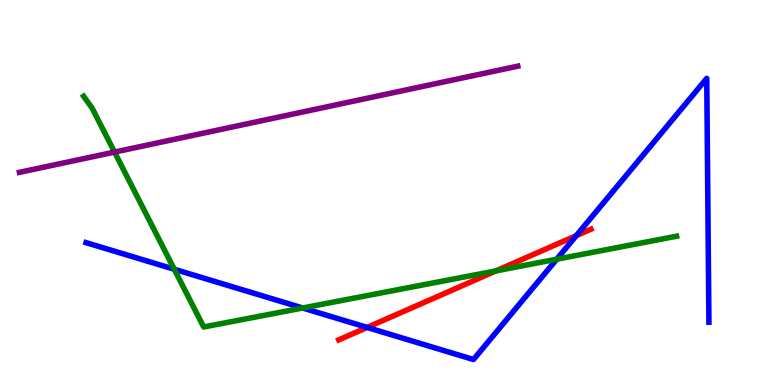[{'lines': ['blue', 'red'], 'intersections': [{'x': 4.74, 'y': 1.5}, {'x': 7.44, 'y': 3.88}]}, {'lines': ['green', 'red'], 'intersections': [{'x': 6.4, 'y': 2.96}]}, {'lines': ['purple', 'red'], 'intersections': []}, {'lines': ['blue', 'green'], 'intersections': [{'x': 2.25, 'y': 3.01}, {'x': 3.91, 'y': 2.0}, {'x': 7.18, 'y': 3.27}]}, {'lines': ['blue', 'purple'], 'intersections': []}, {'lines': ['green', 'purple'], 'intersections': [{'x': 1.48, 'y': 6.05}]}]